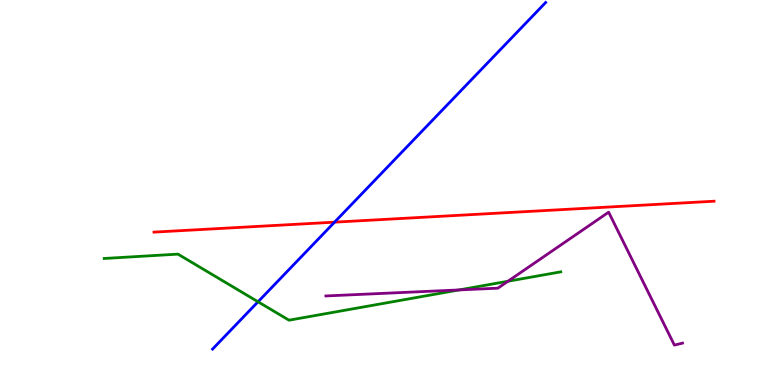[{'lines': ['blue', 'red'], 'intersections': [{'x': 4.32, 'y': 4.23}]}, {'lines': ['green', 'red'], 'intersections': []}, {'lines': ['purple', 'red'], 'intersections': []}, {'lines': ['blue', 'green'], 'intersections': [{'x': 3.33, 'y': 2.16}]}, {'lines': ['blue', 'purple'], 'intersections': []}, {'lines': ['green', 'purple'], 'intersections': [{'x': 5.92, 'y': 2.47}, {'x': 6.55, 'y': 2.7}]}]